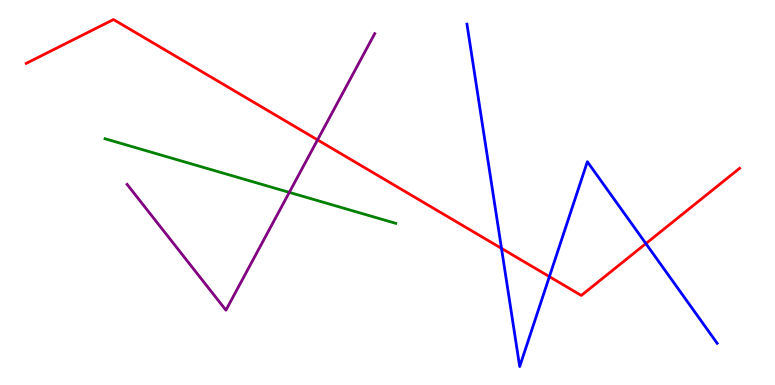[{'lines': ['blue', 'red'], 'intersections': [{'x': 6.47, 'y': 3.55}, {'x': 7.09, 'y': 2.81}, {'x': 8.33, 'y': 3.67}]}, {'lines': ['green', 'red'], 'intersections': []}, {'lines': ['purple', 'red'], 'intersections': [{'x': 4.1, 'y': 6.37}]}, {'lines': ['blue', 'green'], 'intersections': []}, {'lines': ['blue', 'purple'], 'intersections': []}, {'lines': ['green', 'purple'], 'intersections': [{'x': 3.73, 'y': 5.0}]}]